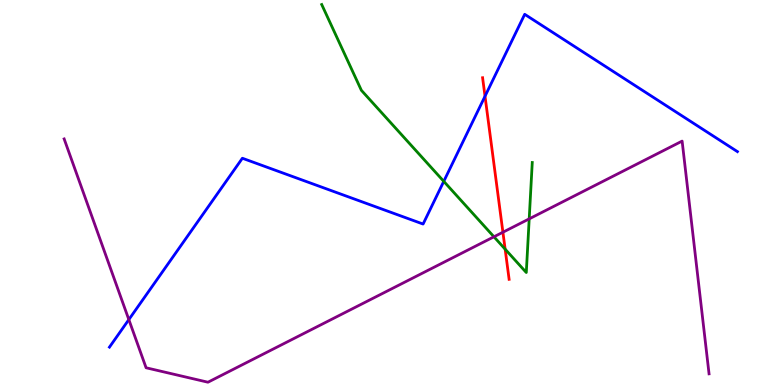[{'lines': ['blue', 'red'], 'intersections': [{'x': 6.26, 'y': 7.5}]}, {'lines': ['green', 'red'], 'intersections': [{'x': 6.52, 'y': 3.53}]}, {'lines': ['purple', 'red'], 'intersections': [{'x': 6.49, 'y': 3.97}]}, {'lines': ['blue', 'green'], 'intersections': [{'x': 5.73, 'y': 5.29}]}, {'lines': ['blue', 'purple'], 'intersections': [{'x': 1.66, 'y': 1.7}]}, {'lines': ['green', 'purple'], 'intersections': [{'x': 6.37, 'y': 3.85}, {'x': 6.83, 'y': 4.32}]}]